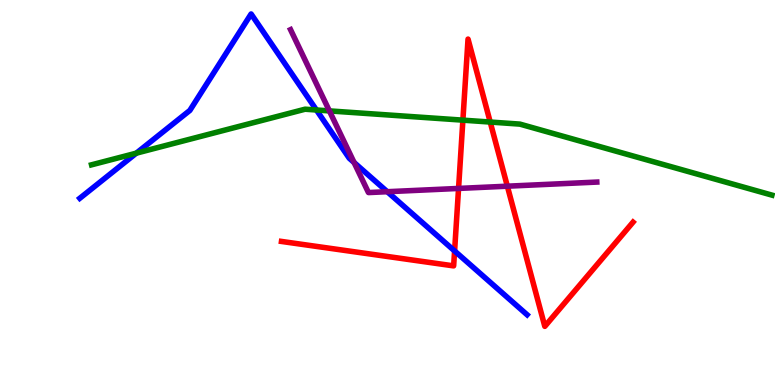[{'lines': ['blue', 'red'], 'intersections': [{'x': 5.87, 'y': 3.48}]}, {'lines': ['green', 'red'], 'intersections': [{'x': 5.97, 'y': 6.88}, {'x': 6.33, 'y': 6.83}]}, {'lines': ['purple', 'red'], 'intersections': [{'x': 5.92, 'y': 5.11}, {'x': 6.55, 'y': 5.16}]}, {'lines': ['blue', 'green'], 'intersections': [{'x': 1.76, 'y': 6.02}, {'x': 4.08, 'y': 7.14}]}, {'lines': ['blue', 'purple'], 'intersections': [{'x': 4.57, 'y': 5.78}, {'x': 5.0, 'y': 5.02}]}, {'lines': ['green', 'purple'], 'intersections': [{'x': 4.25, 'y': 7.12}]}]